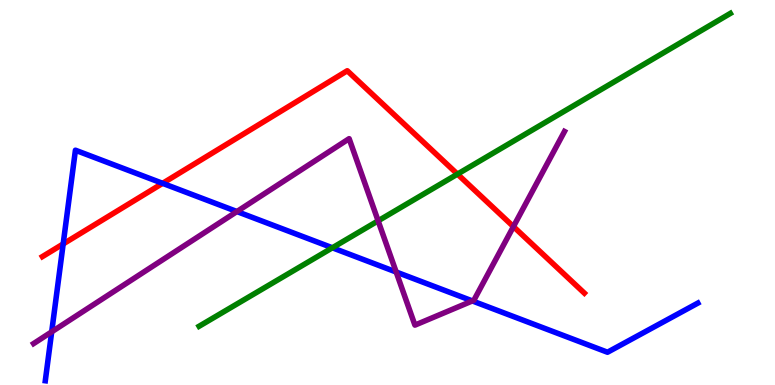[{'lines': ['blue', 'red'], 'intersections': [{'x': 0.815, 'y': 3.66}, {'x': 2.1, 'y': 5.24}]}, {'lines': ['green', 'red'], 'intersections': [{'x': 5.9, 'y': 5.48}]}, {'lines': ['purple', 'red'], 'intersections': [{'x': 6.62, 'y': 4.11}]}, {'lines': ['blue', 'green'], 'intersections': [{'x': 4.29, 'y': 3.56}]}, {'lines': ['blue', 'purple'], 'intersections': [{'x': 0.667, 'y': 1.38}, {'x': 3.06, 'y': 4.51}, {'x': 5.11, 'y': 2.93}, {'x': 6.09, 'y': 2.18}]}, {'lines': ['green', 'purple'], 'intersections': [{'x': 4.88, 'y': 4.26}]}]